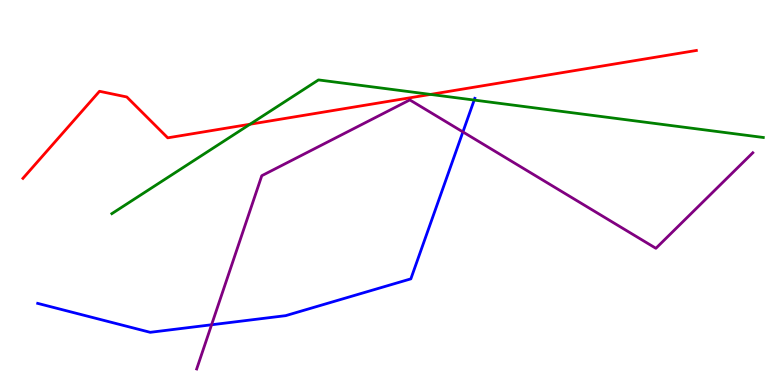[{'lines': ['blue', 'red'], 'intersections': []}, {'lines': ['green', 'red'], 'intersections': [{'x': 3.23, 'y': 6.77}, {'x': 5.55, 'y': 7.55}]}, {'lines': ['purple', 'red'], 'intersections': []}, {'lines': ['blue', 'green'], 'intersections': [{'x': 6.12, 'y': 7.4}]}, {'lines': ['blue', 'purple'], 'intersections': [{'x': 2.73, 'y': 1.56}, {'x': 5.97, 'y': 6.57}]}, {'lines': ['green', 'purple'], 'intersections': []}]